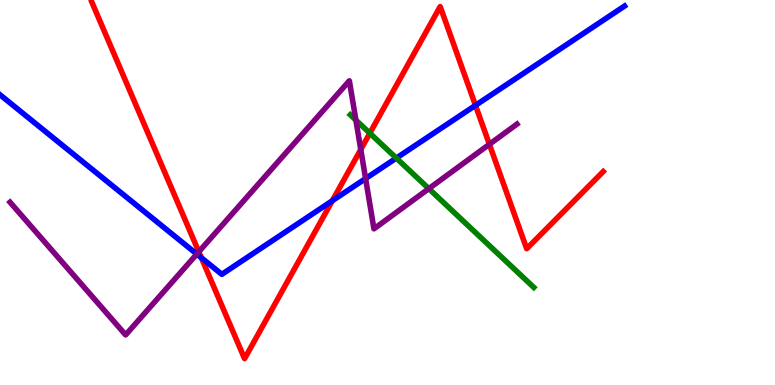[{'lines': ['blue', 'red'], 'intersections': [{'x': 2.6, 'y': 3.3}, {'x': 4.29, 'y': 4.79}, {'x': 6.14, 'y': 7.26}]}, {'lines': ['green', 'red'], 'intersections': [{'x': 4.77, 'y': 6.54}]}, {'lines': ['purple', 'red'], 'intersections': [{'x': 2.57, 'y': 3.46}, {'x': 4.66, 'y': 6.12}, {'x': 6.31, 'y': 6.25}]}, {'lines': ['blue', 'green'], 'intersections': [{'x': 5.11, 'y': 5.89}]}, {'lines': ['blue', 'purple'], 'intersections': [{'x': 2.54, 'y': 3.4}, {'x': 4.72, 'y': 5.36}]}, {'lines': ['green', 'purple'], 'intersections': [{'x': 4.59, 'y': 6.88}, {'x': 5.53, 'y': 5.1}]}]